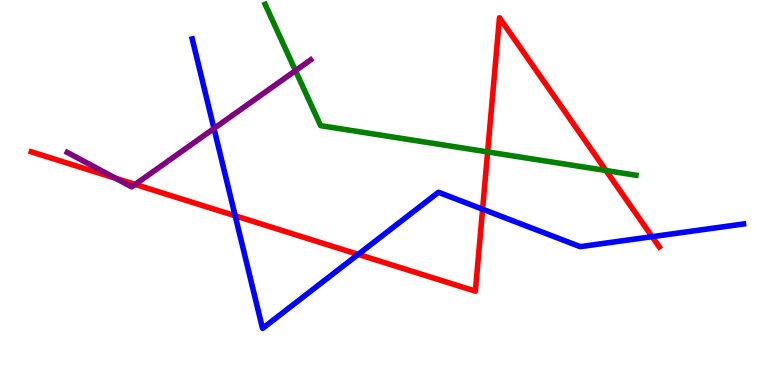[{'lines': ['blue', 'red'], 'intersections': [{'x': 3.03, 'y': 4.39}, {'x': 4.62, 'y': 3.39}, {'x': 6.23, 'y': 4.57}, {'x': 8.41, 'y': 3.85}]}, {'lines': ['green', 'red'], 'intersections': [{'x': 6.29, 'y': 6.05}, {'x': 7.82, 'y': 5.57}]}, {'lines': ['purple', 'red'], 'intersections': [{'x': 1.49, 'y': 5.37}, {'x': 1.74, 'y': 5.21}]}, {'lines': ['blue', 'green'], 'intersections': []}, {'lines': ['blue', 'purple'], 'intersections': [{'x': 2.76, 'y': 6.66}]}, {'lines': ['green', 'purple'], 'intersections': [{'x': 3.81, 'y': 8.16}]}]